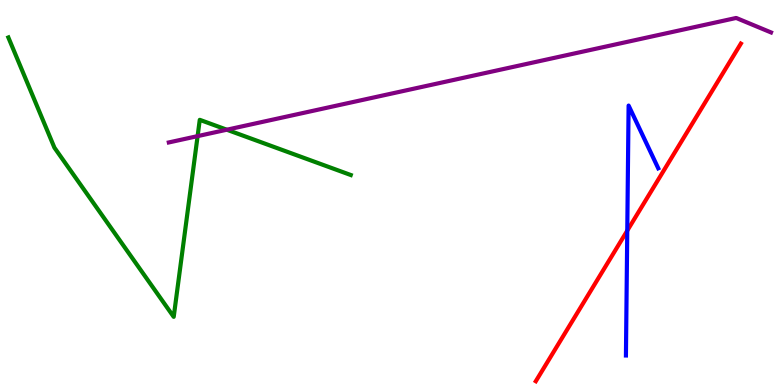[{'lines': ['blue', 'red'], 'intersections': [{'x': 8.09, 'y': 4.01}]}, {'lines': ['green', 'red'], 'intersections': []}, {'lines': ['purple', 'red'], 'intersections': []}, {'lines': ['blue', 'green'], 'intersections': []}, {'lines': ['blue', 'purple'], 'intersections': []}, {'lines': ['green', 'purple'], 'intersections': [{'x': 2.55, 'y': 6.46}, {'x': 2.93, 'y': 6.63}]}]